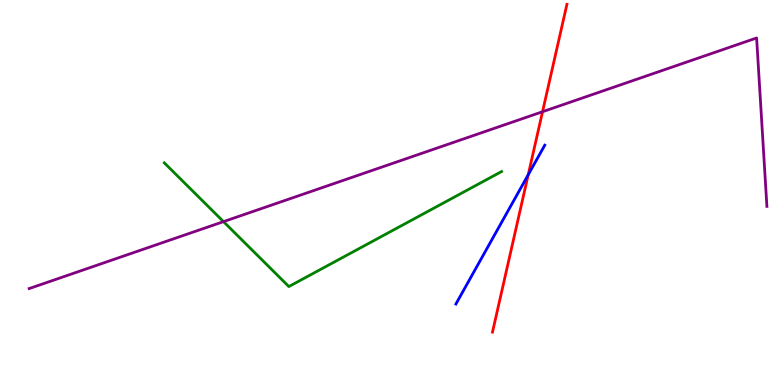[{'lines': ['blue', 'red'], 'intersections': [{'x': 6.82, 'y': 5.46}]}, {'lines': ['green', 'red'], 'intersections': []}, {'lines': ['purple', 'red'], 'intersections': [{'x': 7.0, 'y': 7.1}]}, {'lines': ['blue', 'green'], 'intersections': []}, {'lines': ['blue', 'purple'], 'intersections': []}, {'lines': ['green', 'purple'], 'intersections': [{'x': 2.88, 'y': 4.24}]}]